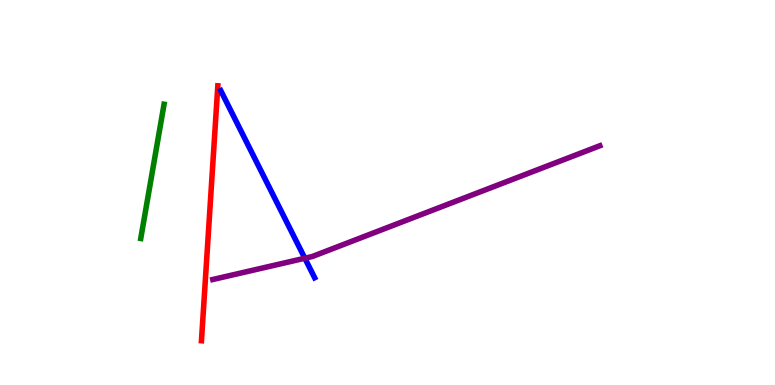[{'lines': ['blue', 'red'], 'intersections': []}, {'lines': ['green', 'red'], 'intersections': []}, {'lines': ['purple', 'red'], 'intersections': []}, {'lines': ['blue', 'green'], 'intersections': []}, {'lines': ['blue', 'purple'], 'intersections': [{'x': 3.93, 'y': 3.29}]}, {'lines': ['green', 'purple'], 'intersections': []}]